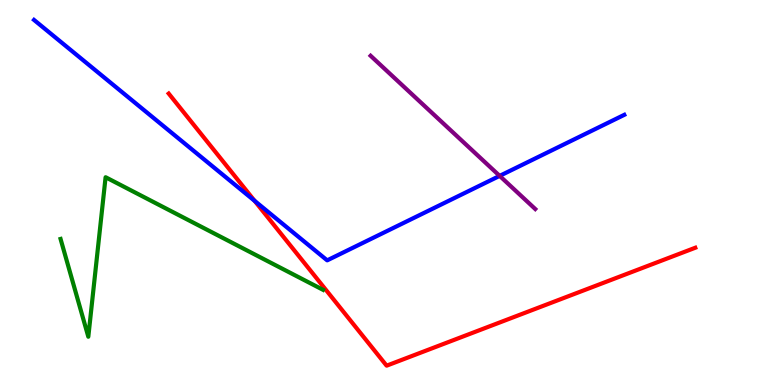[{'lines': ['blue', 'red'], 'intersections': [{'x': 3.29, 'y': 4.78}]}, {'lines': ['green', 'red'], 'intersections': []}, {'lines': ['purple', 'red'], 'intersections': []}, {'lines': ['blue', 'green'], 'intersections': []}, {'lines': ['blue', 'purple'], 'intersections': [{'x': 6.45, 'y': 5.43}]}, {'lines': ['green', 'purple'], 'intersections': []}]